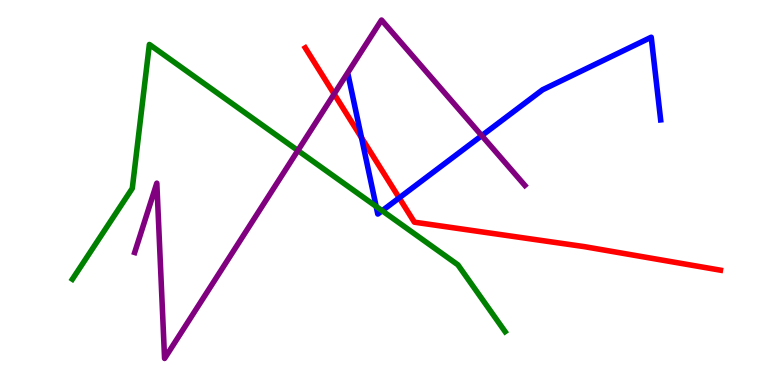[{'lines': ['blue', 'red'], 'intersections': [{'x': 4.66, 'y': 6.42}, {'x': 5.15, 'y': 4.86}]}, {'lines': ['green', 'red'], 'intersections': []}, {'lines': ['purple', 'red'], 'intersections': [{'x': 4.31, 'y': 7.56}]}, {'lines': ['blue', 'green'], 'intersections': [{'x': 4.85, 'y': 4.64}, {'x': 4.93, 'y': 4.53}]}, {'lines': ['blue', 'purple'], 'intersections': [{'x': 6.22, 'y': 6.48}]}, {'lines': ['green', 'purple'], 'intersections': [{'x': 3.84, 'y': 6.09}]}]